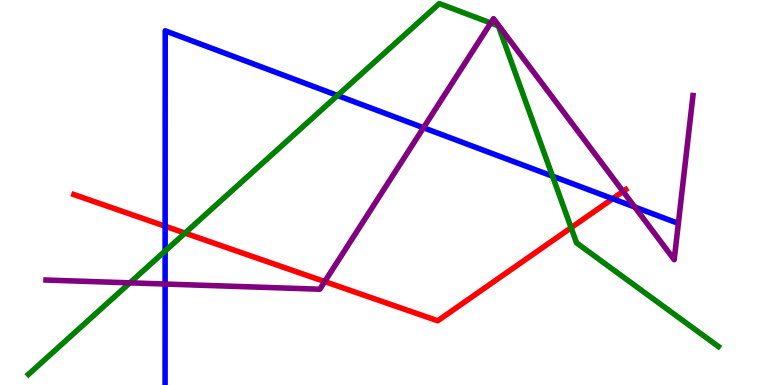[{'lines': ['blue', 'red'], 'intersections': [{'x': 2.13, 'y': 4.12}, {'x': 7.91, 'y': 4.84}]}, {'lines': ['green', 'red'], 'intersections': [{'x': 2.39, 'y': 3.95}, {'x': 7.37, 'y': 4.09}]}, {'lines': ['purple', 'red'], 'intersections': [{'x': 4.19, 'y': 2.69}, {'x': 8.04, 'y': 5.03}]}, {'lines': ['blue', 'green'], 'intersections': [{'x': 2.13, 'y': 3.48}, {'x': 4.35, 'y': 7.52}, {'x': 7.13, 'y': 5.42}]}, {'lines': ['blue', 'purple'], 'intersections': [{'x': 2.13, 'y': 2.62}, {'x': 5.46, 'y': 6.68}, {'x': 8.19, 'y': 4.62}]}, {'lines': ['green', 'purple'], 'intersections': [{'x': 1.68, 'y': 2.65}, {'x': 6.33, 'y': 9.4}]}]